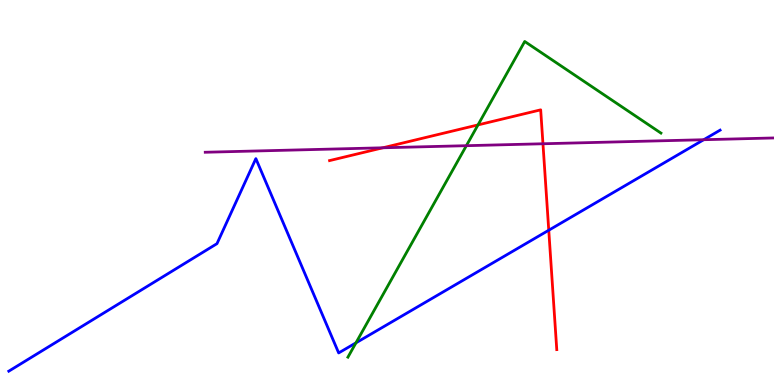[{'lines': ['blue', 'red'], 'intersections': [{'x': 7.08, 'y': 4.02}]}, {'lines': ['green', 'red'], 'intersections': [{'x': 6.17, 'y': 6.76}]}, {'lines': ['purple', 'red'], 'intersections': [{'x': 4.94, 'y': 6.16}, {'x': 7.01, 'y': 6.27}]}, {'lines': ['blue', 'green'], 'intersections': [{'x': 4.59, 'y': 1.09}]}, {'lines': ['blue', 'purple'], 'intersections': [{'x': 9.08, 'y': 6.37}]}, {'lines': ['green', 'purple'], 'intersections': [{'x': 6.02, 'y': 6.22}]}]